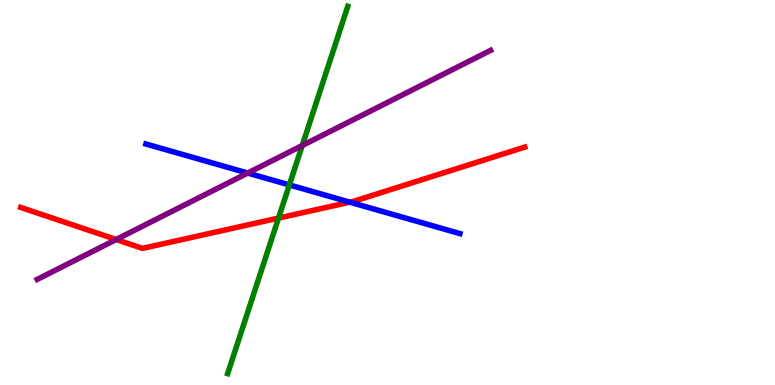[{'lines': ['blue', 'red'], 'intersections': [{'x': 4.51, 'y': 4.75}]}, {'lines': ['green', 'red'], 'intersections': [{'x': 3.59, 'y': 4.34}]}, {'lines': ['purple', 'red'], 'intersections': [{'x': 1.5, 'y': 3.78}]}, {'lines': ['blue', 'green'], 'intersections': [{'x': 3.73, 'y': 5.2}]}, {'lines': ['blue', 'purple'], 'intersections': [{'x': 3.2, 'y': 5.51}]}, {'lines': ['green', 'purple'], 'intersections': [{'x': 3.9, 'y': 6.22}]}]